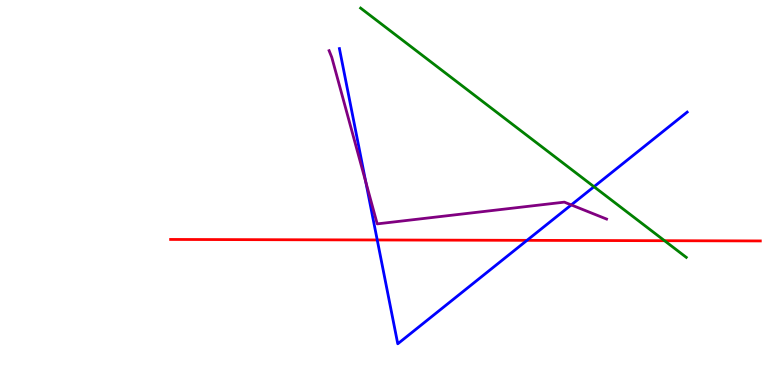[{'lines': ['blue', 'red'], 'intersections': [{'x': 4.87, 'y': 3.77}, {'x': 6.8, 'y': 3.76}]}, {'lines': ['green', 'red'], 'intersections': [{'x': 8.57, 'y': 3.75}]}, {'lines': ['purple', 'red'], 'intersections': []}, {'lines': ['blue', 'green'], 'intersections': [{'x': 7.66, 'y': 5.15}]}, {'lines': ['blue', 'purple'], 'intersections': [{'x': 4.72, 'y': 5.28}, {'x': 7.37, 'y': 4.68}]}, {'lines': ['green', 'purple'], 'intersections': []}]